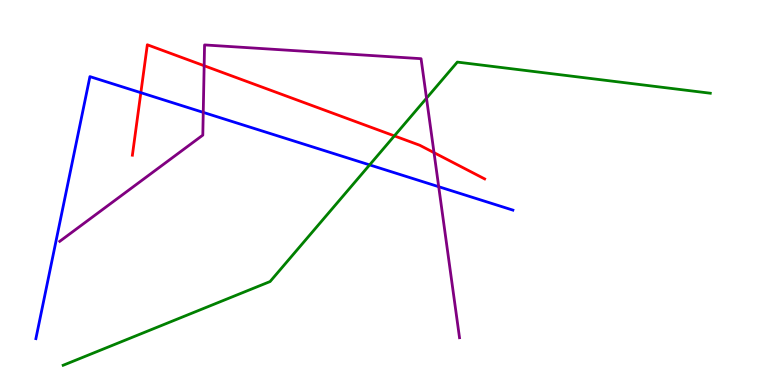[{'lines': ['blue', 'red'], 'intersections': [{'x': 1.82, 'y': 7.59}]}, {'lines': ['green', 'red'], 'intersections': [{'x': 5.09, 'y': 6.47}]}, {'lines': ['purple', 'red'], 'intersections': [{'x': 2.63, 'y': 8.29}, {'x': 5.6, 'y': 6.04}]}, {'lines': ['blue', 'green'], 'intersections': [{'x': 4.77, 'y': 5.72}]}, {'lines': ['blue', 'purple'], 'intersections': [{'x': 2.62, 'y': 7.08}, {'x': 5.66, 'y': 5.15}]}, {'lines': ['green', 'purple'], 'intersections': [{'x': 5.5, 'y': 7.45}]}]